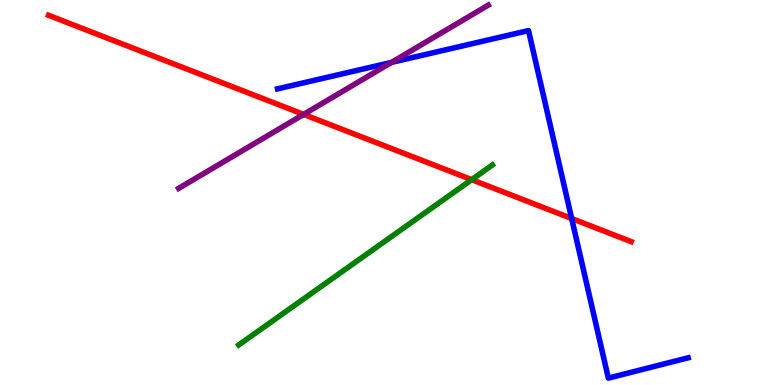[{'lines': ['blue', 'red'], 'intersections': [{'x': 7.38, 'y': 4.32}]}, {'lines': ['green', 'red'], 'intersections': [{'x': 6.09, 'y': 5.33}]}, {'lines': ['purple', 'red'], 'intersections': [{'x': 3.92, 'y': 7.03}]}, {'lines': ['blue', 'green'], 'intersections': []}, {'lines': ['blue', 'purple'], 'intersections': [{'x': 5.05, 'y': 8.38}]}, {'lines': ['green', 'purple'], 'intersections': []}]